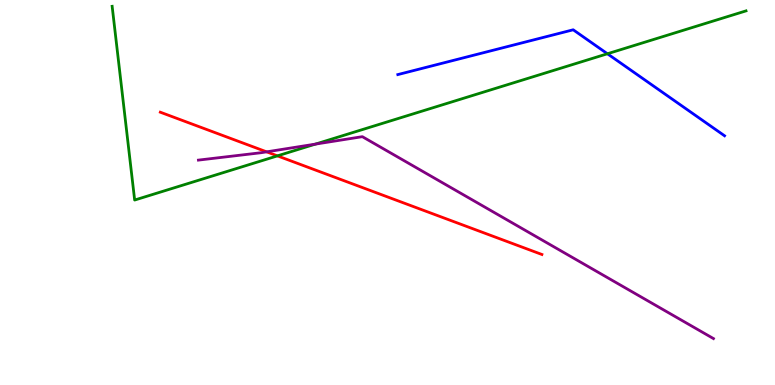[{'lines': ['blue', 'red'], 'intersections': []}, {'lines': ['green', 'red'], 'intersections': [{'x': 3.58, 'y': 5.95}]}, {'lines': ['purple', 'red'], 'intersections': [{'x': 3.44, 'y': 6.06}]}, {'lines': ['blue', 'green'], 'intersections': [{'x': 7.84, 'y': 8.6}]}, {'lines': ['blue', 'purple'], 'intersections': []}, {'lines': ['green', 'purple'], 'intersections': [{'x': 4.07, 'y': 6.26}]}]